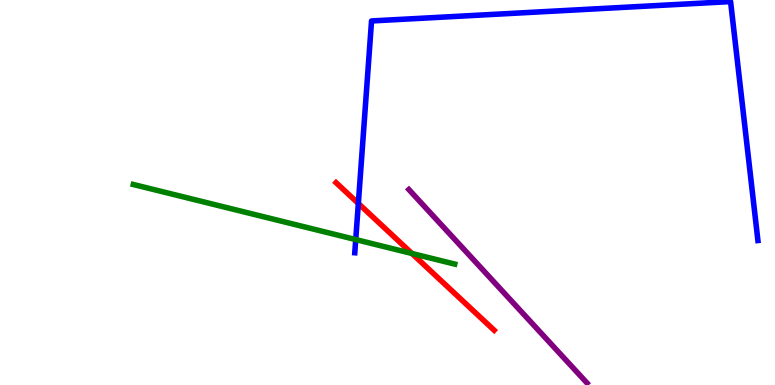[{'lines': ['blue', 'red'], 'intersections': [{'x': 4.62, 'y': 4.72}]}, {'lines': ['green', 'red'], 'intersections': [{'x': 5.32, 'y': 3.42}]}, {'lines': ['purple', 'red'], 'intersections': []}, {'lines': ['blue', 'green'], 'intersections': [{'x': 4.59, 'y': 3.78}]}, {'lines': ['blue', 'purple'], 'intersections': []}, {'lines': ['green', 'purple'], 'intersections': []}]